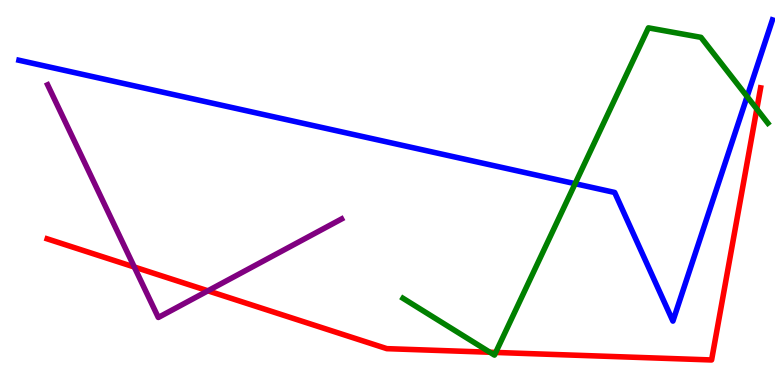[{'lines': ['blue', 'red'], 'intersections': []}, {'lines': ['green', 'red'], 'intersections': [{'x': 6.32, 'y': 0.851}, {'x': 6.4, 'y': 0.846}, {'x': 9.77, 'y': 7.17}]}, {'lines': ['purple', 'red'], 'intersections': [{'x': 1.73, 'y': 3.06}, {'x': 2.68, 'y': 2.45}]}, {'lines': ['blue', 'green'], 'intersections': [{'x': 7.42, 'y': 5.23}, {'x': 9.64, 'y': 7.49}]}, {'lines': ['blue', 'purple'], 'intersections': []}, {'lines': ['green', 'purple'], 'intersections': []}]